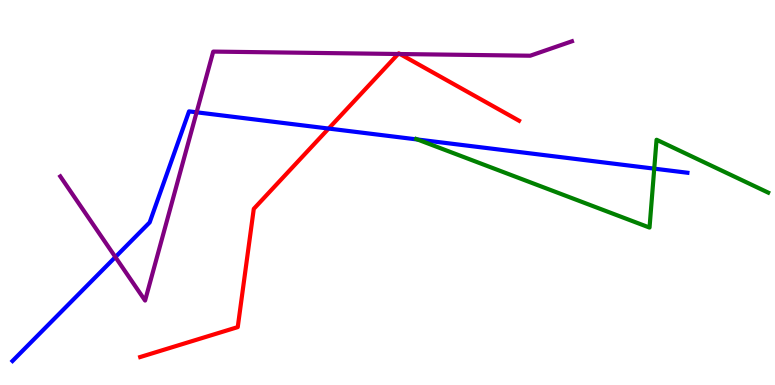[{'lines': ['blue', 'red'], 'intersections': [{'x': 4.24, 'y': 6.66}]}, {'lines': ['green', 'red'], 'intersections': []}, {'lines': ['purple', 'red'], 'intersections': [{'x': 5.14, 'y': 8.6}, {'x': 5.16, 'y': 8.6}]}, {'lines': ['blue', 'green'], 'intersections': [{'x': 5.39, 'y': 6.38}, {'x': 8.44, 'y': 5.62}]}, {'lines': ['blue', 'purple'], 'intersections': [{'x': 1.49, 'y': 3.32}, {'x': 2.54, 'y': 7.08}]}, {'lines': ['green', 'purple'], 'intersections': []}]